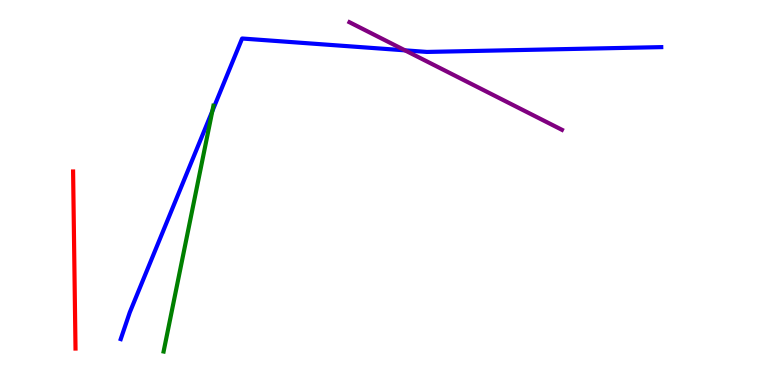[{'lines': ['blue', 'red'], 'intersections': []}, {'lines': ['green', 'red'], 'intersections': []}, {'lines': ['purple', 'red'], 'intersections': []}, {'lines': ['blue', 'green'], 'intersections': [{'x': 2.74, 'y': 7.11}]}, {'lines': ['blue', 'purple'], 'intersections': [{'x': 5.23, 'y': 8.69}]}, {'lines': ['green', 'purple'], 'intersections': []}]